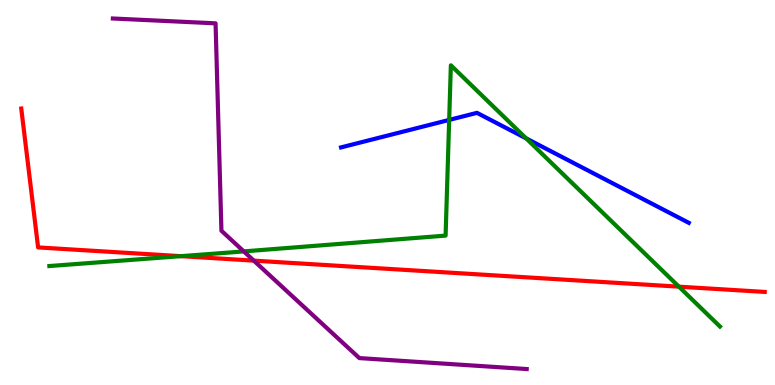[{'lines': ['blue', 'red'], 'intersections': []}, {'lines': ['green', 'red'], 'intersections': [{'x': 2.33, 'y': 3.35}, {'x': 8.76, 'y': 2.55}]}, {'lines': ['purple', 'red'], 'intersections': [{'x': 3.27, 'y': 3.23}]}, {'lines': ['blue', 'green'], 'intersections': [{'x': 5.8, 'y': 6.89}, {'x': 6.79, 'y': 6.41}]}, {'lines': ['blue', 'purple'], 'intersections': []}, {'lines': ['green', 'purple'], 'intersections': [{'x': 3.15, 'y': 3.47}]}]